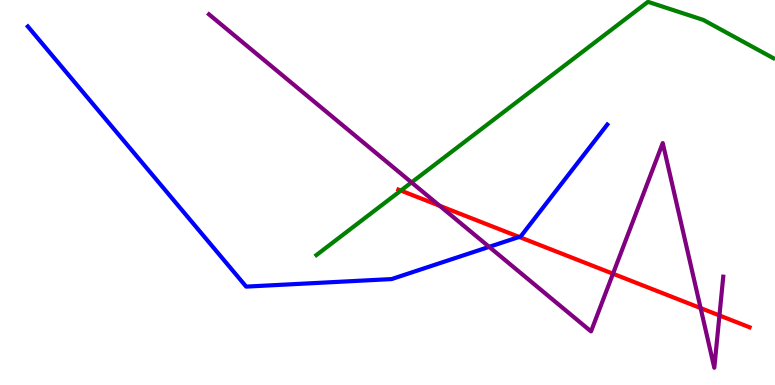[{'lines': ['blue', 'red'], 'intersections': [{'x': 6.7, 'y': 3.85}]}, {'lines': ['green', 'red'], 'intersections': [{'x': 5.17, 'y': 5.05}]}, {'lines': ['purple', 'red'], 'intersections': [{'x': 5.67, 'y': 4.66}, {'x': 7.91, 'y': 2.89}, {'x': 9.04, 'y': 2.0}, {'x': 9.28, 'y': 1.81}]}, {'lines': ['blue', 'green'], 'intersections': []}, {'lines': ['blue', 'purple'], 'intersections': [{'x': 6.31, 'y': 3.59}]}, {'lines': ['green', 'purple'], 'intersections': [{'x': 5.31, 'y': 5.26}]}]